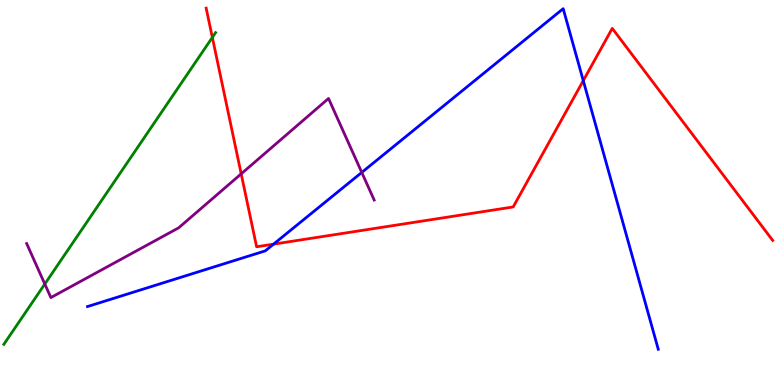[{'lines': ['blue', 'red'], 'intersections': [{'x': 3.53, 'y': 3.66}, {'x': 7.53, 'y': 7.91}]}, {'lines': ['green', 'red'], 'intersections': [{'x': 2.74, 'y': 9.03}]}, {'lines': ['purple', 'red'], 'intersections': [{'x': 3.11, 'y': 5.48}]}, {'lines': ['blue', 'green'], 'intersections': []}, {'lines': ['blue', 'purple'], 'intersections': [{'x': 4.67, 'y': 5.52}]}, {'lines': ['green', 'purple'], 'intersections': [{'x': 0.578, 'y': 2.62}]}]